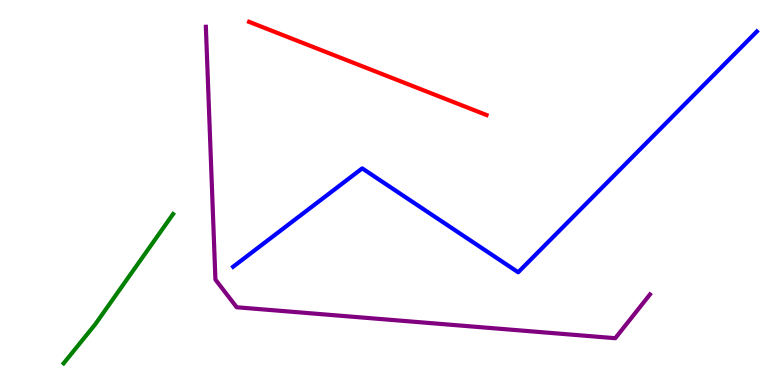[{'lines': ['blue', 'red'], 'intersections': []}, {'lines': ['green', 'red'], 'intersections': []}, {'lines': ['purple', 'red'], 'intersections': []}, {'lines': ['blue', 'green'], 'intersections': []}, {'lines': ['blue', 'purple'], 'intersections': []}, {'lines': ['green', 'purple'], 'intersections': []}]